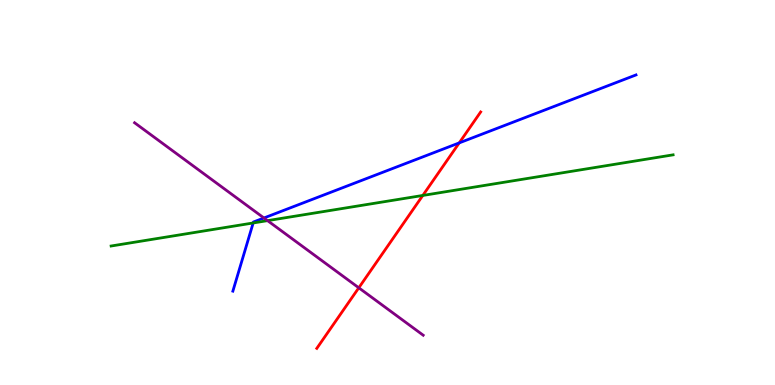[{'lines': ['blue', 'red'], 'intersections': [{'x': 5.93, 'y': 6.29}]}, {'lines': ['green', 'red'], 'intersections': [{'x': 5.46, 'y': 4.92}]}, {'lines': ['purple', 'red'], 'intersections': [{'x': 4.63, 'y': 2.52}]}, {'lines': ['blue', 'green'], 'intersections': [{'x': 3.27, 'y': 4.21}]}, {'lines': ['blue', 'purple'], 'intersections': [{'x': 3.41, 'y': 4.34}]}, {'lines': ['green', 'purple'], 'intersections': [{'x': 3.45, 'y': 4.27}]}]